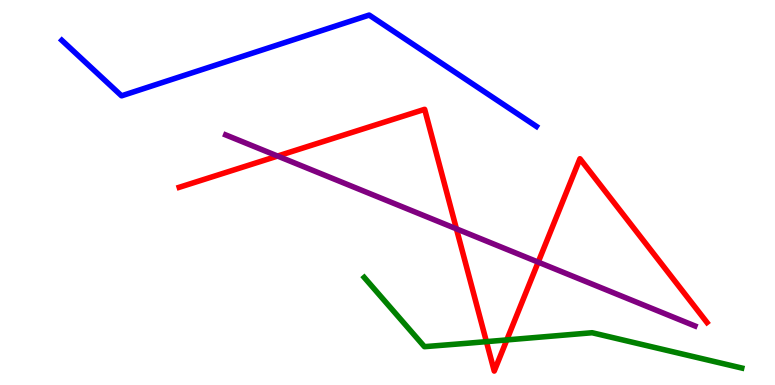[{'lines': ['blue', 'red'], 'intersections': []}, {'lines': ['green', 'red'], 'intersections': [{'x': 6.28, 'y': 1.13}, {'x': 6.54, 'y': 1.17}]}, {'lines': ['purple', 'red'], 'intersections': [{'x': 3.58, 'y': 5.95}, {'x': 5.89, 'y': 4.06}, {'x': 6.94, 'y': 3.19}]}, {'lines': ['blue', 'green'], 'intersections': []}, {'lines': ['blue', 'purple'], 'intersections': []}, {'lines': ['green', 'purple'], 'intersections': []}]